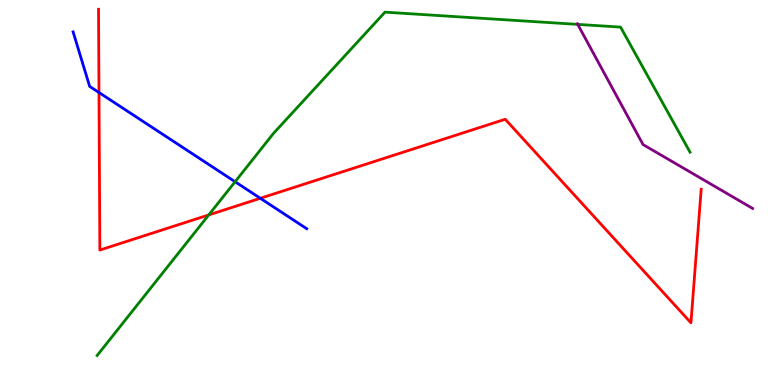[{'lines': ['blue', 'red'], 'intersections': [{'x': 1.28, 'y': 7.6}, {'x': 3.36, 'y': 4.85}]}, {'lines': ['green', 'red'], 'intersections': [{'x': 2.69, 'y': 4.42}]}, {'lines': ['purple', 'red'], 'intersections': []}, {'lines': ['blue', 'green'], 'intersections': [{'x': 3.03, 'y': 5.28}]}, {'lines': ['blue', 'purple'], 'intersections': []}, {'lines': ['green', 'purple'], 'intersections': [{'x': 7.45, 'y': 9.37}]}]